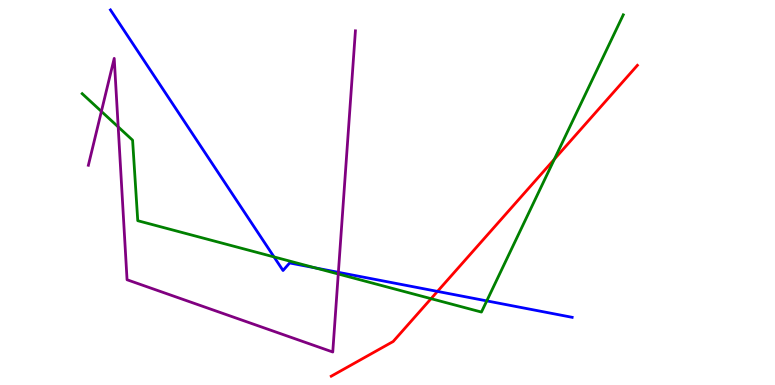[{'lines': ['blue', 'red'], 'intersections': [{'x': 5.64, 'y': 2.43}]}, {'lines': ['green', 'red'], 'intersections': [{'x': 5.56, 'y': 2.24}, {'x': 7.15, 'y': 5.87}]}, {'lines': ['purple', 'red'], 'intersections': []}, {'lines': ['blue', 'green'], 'intersections': [{'x': 3.54, 'y': 3.33}, {'x': 4.07, 'y': 3.04}, {'x': 6.28, 'y': 2.18}]}, {'lines': ['blue', 'purple'], 'intersections': [{'x': 4.37, 'y': 2.93}]}, {'lines': ['green', 'purple'], 'intersections': [{'x': 1.31, 'y': 7.11}, {'x': 1.53, 'y': 6.7}, {'x': 4.36, 'y': 2.88}]}]